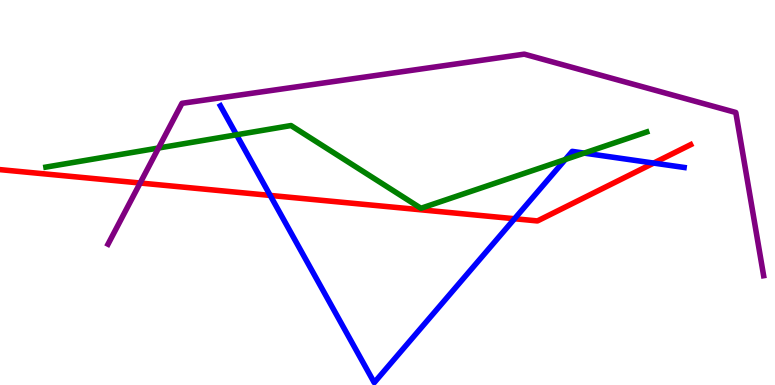[{'lines': ['blue', 'red'], 'intersections': [{'x': 3.49, 'y': 4.92}, {'x': 6.64, 'y': 4.32}, {'x': 8.43, 'y': 5.76}]}, {'lines': ['green', 'red'], 'intersections': []}, {'lines': ['purple', 'red'], 'intersections': [{'x': 1.81, 'y': 5.25}]}, {'lines': ['blue', 'green'], 'intersections': [{'x': 3.05, 'y': 6.5}, {'x': 7.29, 'y': 5.86}, {'x': 7.54, 'y': 6.02}]}, {'lines': ['blue', 'purple'], 'intersections': []}, {'lines': ['green', 'purple'], 'intersections': [{'x': 2.05, 'y': 6.16}]}]